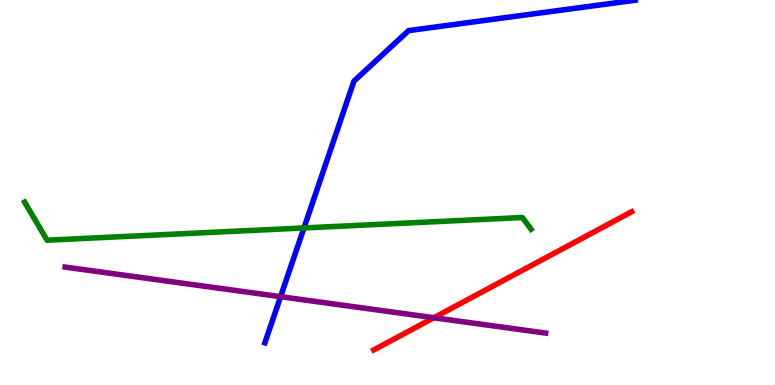[{'lines': ['blue', 'red'], 'intersections': []}, {'lines': ['green', 'red'], 'intersections': []}, {'lines': ['purple', 'red'], 'intersections': [{'x': 5.6, 'y': 1.75}]}, {'lines': ['blue', 'green'], 'intersections': [{'x': 3.92, 'y': 4.08}]}, {'lines': ['blue', 'purple'], 'intersections': [{'x': 3.62, 'y': 2.29}]}, {'lines': ['green', 'purple'], 'intersections': []}]